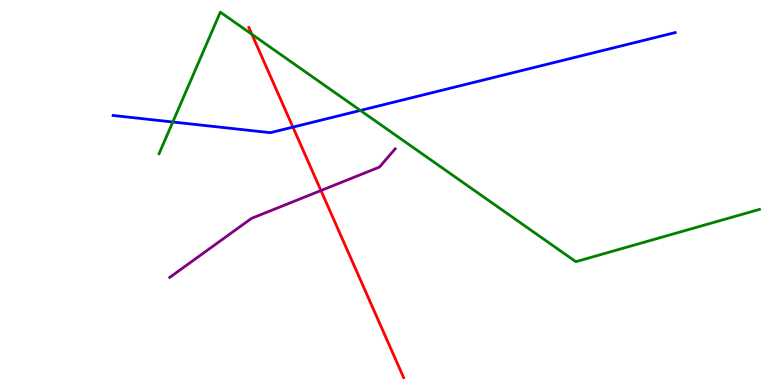[{'lines': ['blue', 'red'], 'intersections': [{'x': 3.78, 'y': 6.7}]}, {'lines': ['green', 'red'], 'intersections': [{'x': 3.25, 'y': 9.11}]}, {'lines': ['purple', 'red'], 'intersections': [{'x': 4.14, 'y': 5.05}]}, {'lines': ['blue', 'green'], 'intersections': [{'x': 2.23, 'y': 6.83}, {'x': 4.65, 'y': 7.13}]}, {'lines': ['blue', 'purple'], 'intersections': []}, {'lines': ['green', 'purple'], 'intersections': []}]